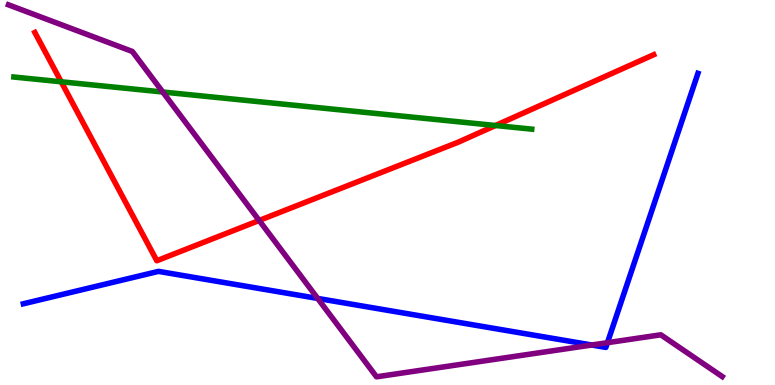[{'lines': ['blue', 'red'], 'intersections': []}, {'lines': ['green', 'red'], 'intersections': [{'x': 0.79, 'y': 7.88}, {'x': 6.39, 'y': 6.74}]}, {'lines': ['purple', 'red'], 'intersections': [{'x': 3.34, 'y': 4.27}]}, {'lines': ['blue', 'green'], 'intersections': []}, {'lines': ['blue', 'purple'], 'intersections': [{'x': 4.1, 'y': 2.25}, {'x': 7.64, 'y': 1.04}, {'x': 7.84, 'y': 1.1}]}, {'lines': ['green', 'purple'], 'intersections': [{'x': 2.1, 'y': 7.61}]}]